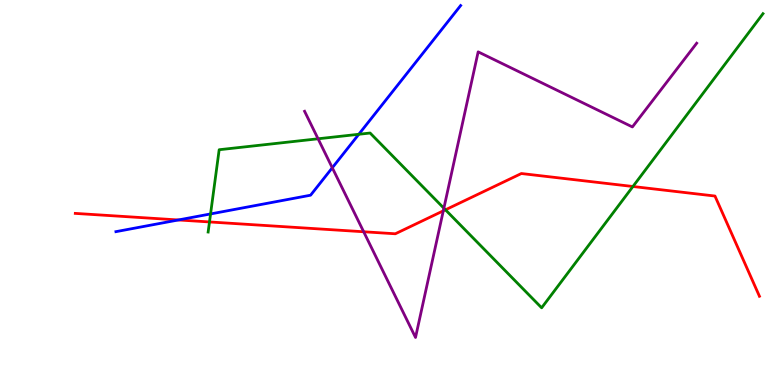[{'lines': ['blue', 'red'], 'intersections': [{'x': 2.3, 'y': 4.29}]}, {'lines': ['green', 'red'], 'intersections': [{'x': 2.7, 'y': 4.24}, {'x': 5.75, 'y': 4.55}, {'x': 8.17, 'y': 5.16}]}, {'lines': ['purple', 'red'], 'intersections': [{'x': 4.69, 'y': 3.98}, {'x': 5.72, 'y': 4.52}]}, {'lines': ['blue', 'green'], 'intersections': [{'x': 2.72, 'y': 4.44}, {'x': 4.63, 'y': 6.51}]}, {'lines': ['blue', 'purple'], 'intersections': [{'x': 4.29, 'y': 5.64}]}, {'lines': ['green', 'purple'], 'intersections': [{'x': 4.1, 'y': 6.4}, {'x': 5.73, 'y': 4.59}]}]